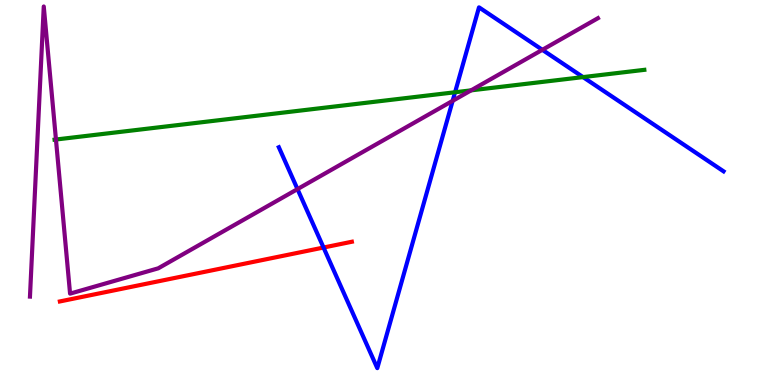[{'lines': ['blue', 'red'], 'intersections': [{'x': 4.17, 'y': 3.57}]}, {'lines': ['green', 'red'], 'intersections': []}, {'lines': ['purple', 'red'], 'intersections': []}, {'lines': ['blue', 'green'], 'intersections': [{'x': 5.87, 'y': 7.6}, {'x': 7.52, 'y': 8.0}]}, {'lines': ['blue', 'purple'], 'intersections': [{'x': 3.84, 'y': 5.09}, {'x': 5.84, 'y': 7.38}, {'x': 7.0, 'y': 8.71}]}, {'lines': ['green', 'purple'], 'intersections': [{'x': 0.722, 'y': 6.38}, {'x': 6.08, 'y': 7.65}]}]